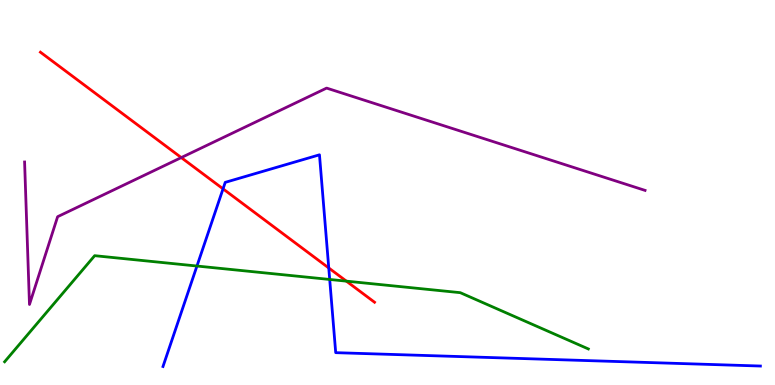[{'lines': ['blue', 'red'], 'intersections': [{'x': 2.88, 'y': 5.09}, {'x': 4.24, 'y': 3.04}]}, {'lines': ['green', 'red'], 'intersections': [{'x': 4.47, 'y': 2.7}]}, {'lines': ['purple', 'red'], 'intersections': [{'x': 2.34, 'y': 5.91}]}, {'lines': ['blue', 'green'], 'intersections': [{'x': 2.54, 'y': 3.09}, {'x': 4.25, 'y': 2.74}]}, {'lines': ['blue', 'purple'], 'intersections': []}, {'lines': ['green', 'purple'], 'intersections': []}]